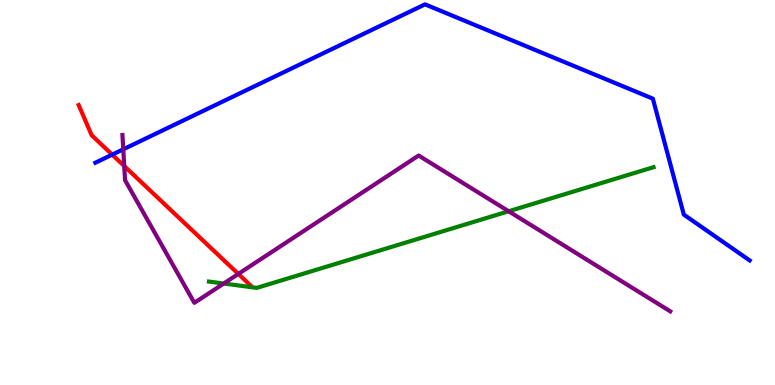[{'lines': ['blue', 'red'], 'intersections': [{'x': 1.45, 'y': 5.98}]}, {'lines': ['green', 'red'], 'intersections': []}, {'lines': ['purple', 'red'], 'intersections': [{'x': 1.6, 'y': 5.69}, {'x': 3.08, 'y': 2.88}]}, {'lines': ['blue', 'green'], 'intersections': []}, {'lines': ['blue', 'purple'], 'intersections': [{'x': 1.59, 'y': 6.12}]}, {'lines': ['green', 'purple'], 'intersections': [{'x': 2.89, 'y': 2.64}, {'x': 6.56, 'y': 4.51}]}]